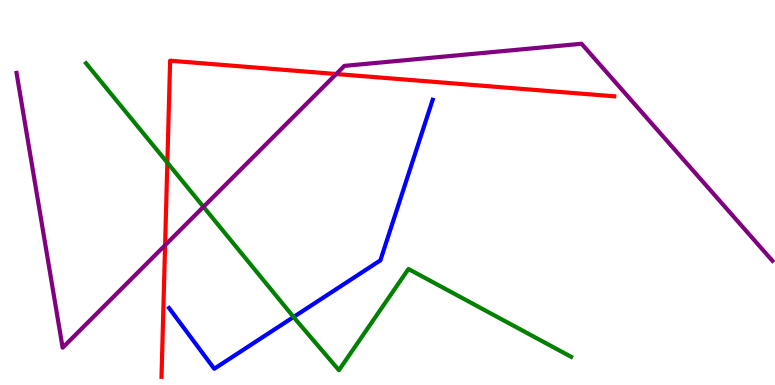[{'lines': ['blue', 'red'], 'intersections': []}, {'lines': ['green', 'red'], 'intersections': [{'x': 2.16, 'y': 5.77}]}, {'lines': ['purple', 'red'], 'intersections': [{'x': 2.13, 'y': 3.63}, {'x': 4.34, 'y': 8.08}]}, {'lines': ['blue', 'green'], 'intersections': [{'x': 3.79, 'y': 1.77}]}, {'lines': ['blue', 'purple'], 'intersections': []}, {'lines': ['green', 'purple'], 'intersections': [{'x': 2.63, 'y': 4.63}]}]